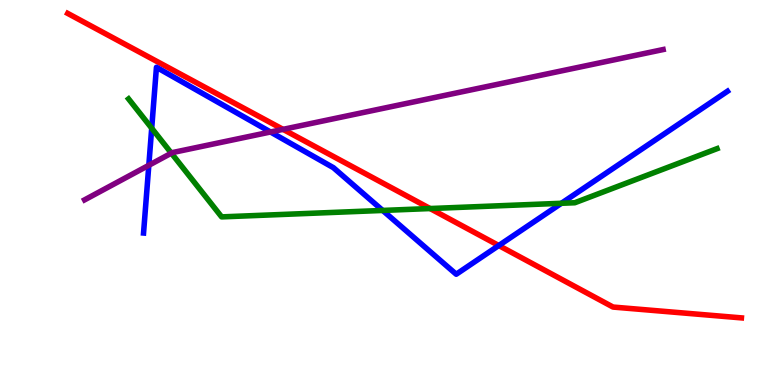[{'lines': ['blue', 'red'], 'intersections': [{'x': 6.44, 'y': 3.62}]}, {'lines': ['green', 'red'], 'intersections': [{'x': 5.55, 'y': 4.58}]}, {'lines': ['purple', 'red'], 'intersections': [{'x': 3.65, 'y': 6.64}]}, {'lines': ['blue', 'green'], 'intersections': [{'x': 1.96, 'y': 6.67}, {'x': 4.94, 'y': 4.53}, {'x': 7.24, 'y': 4.72}]}, {'lines': ['blue', 'purple'], 'intersections': [{'x': 1.92, 'y': 5.71}, {'x': 3.49, 'y': 6.57}]}, {'lines': ['green', 'purple'], 'intersections': [{'x': 2.21, 'y': 6.02}]}]